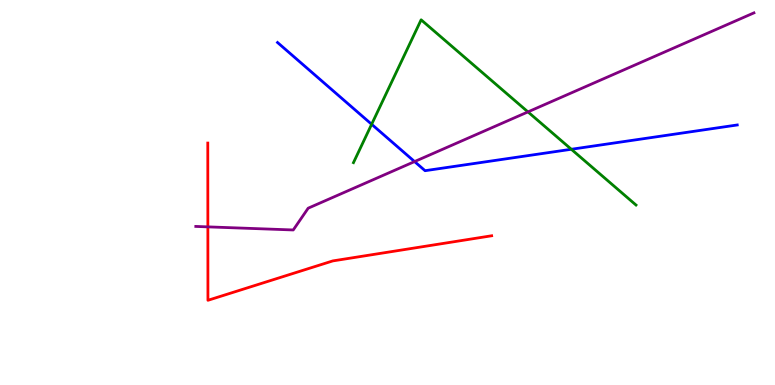[{'lines': ['blue', 'red'], 'intersections': []}, {'lines': ['green', 'red'], 'intersections': []}, {'lines': ['purple', 'red'], 'intersections': [{'x': 2.68, 'y': 4.11}]}, {'lines': ['blue', 'green'], 'intersections': [{'x': 4.8, 'y': 6.77}, {'x': 7.37, 'y': 6.12}]}, {'lines': ['blue', 'purple'], 'intersections': [{'x': 5.35, 'y': 5.8}]}, {'lines': ['green', 'purple'], 'intersections': [{'x': 6.81, 'y': 7.09}]}]